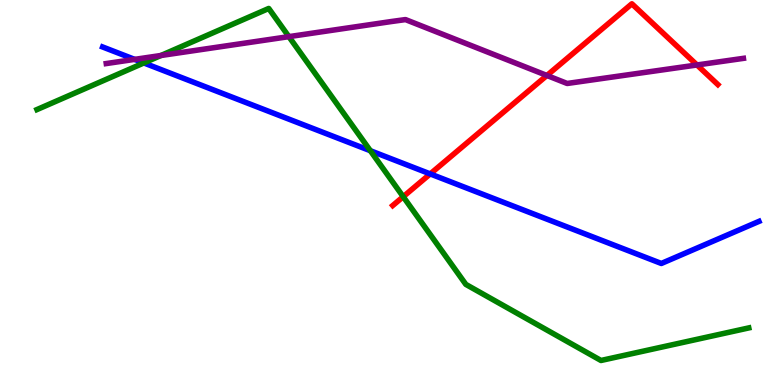[{'lines': ['blue', 'red'], 'intersections': [{'x': 5.55, 'y': 5.48}]}, {'lines': ['green', 'red'], 'intersections': [{'x': 5.2, 'y': 4.89}]}, {'lines': ['purple', 'red'], 'intersections': [{'x': 7.06, 'y': 8.04}, {'x': 8.99, 'y': 8.31}]}, {'lines': ['blue', 'green'], 'intersections': [{'x': 1.86, 'y': 8.37}, {'x': 4.78, 'y': 6.09}]}, {'lines': ['blue', 'purple'], 'intersections': [{'x': 1.74, 'y': 8.46}]}, {'lines': ['green', 'purple'], 'intersections': [{'x': 2.08, 'y': 8.56}, {'x': 3.73, 'y': 9.05}]}]